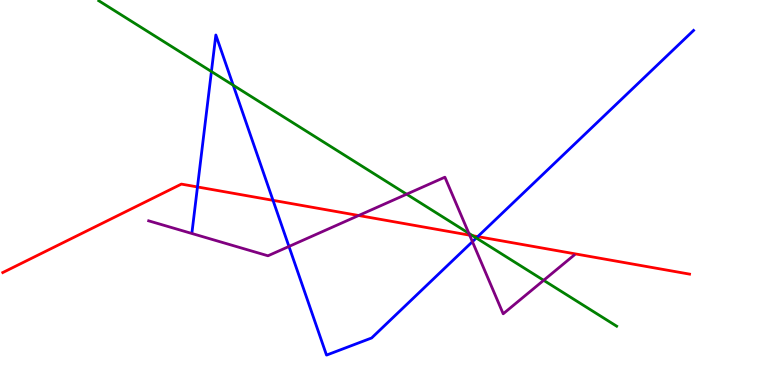[{'lines': ['blue', 'red'], 'intersections': [{'x': 2.55, 'y': 5.14}, {'x': 3.52, 'y': 4.8}, {'x': 6.16, 'y': 3.85}]}, {'lines': ['green', 'red'], 'intersections': [{'x': 6.1, 'y': 3.88}]}, {'lines': ['purple', 'red'], 'intersections': [{'x': 4.63, 'y': 4.4}, {'x': 6.06, 'y': 3.89}]}, {'lines': ['blue', 'green'], 'intersections': [{'x': 2.73, 'y': 8.14}, {'x': 3.01, 'y': 7.79}, {'x': 6.15, 'y': 3.82}]}, {'lines': ['blue', 'purple'], 'intersections': [{'x': 3.73, 'y': 3.6}, {'x': 6.1, 'y': 3.72}]}, {'lines': ['green', 'purple'], 'intersections': [{'x': 5.25, 'y': 4.96}, {'x': 6.05, 'y': 3.94}, {'x': 7.02, 'y': 2.72}]}]